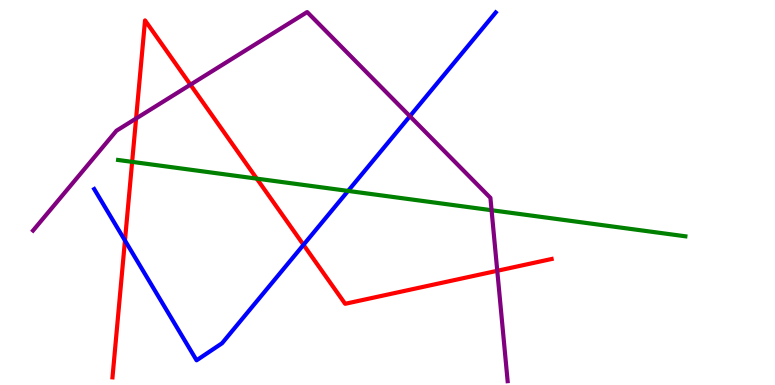[{'lines': ['blue', 'red'], 'intersections': [{'x': 1.61, 'y': 3.75}, {'x': 3.92, 'y': 3.64}]}, {'lines': ['green', 'red'], 'intersections': [{'x': 1.7, 'y': 5.8}, {'x': 3.31, 'y': 5.36}]}, {'lines': ['purple', 'red'], 'intersections': [{'x': 1.76, 'y': 6.92}, {'x': 2.46, 'y': 7.8}, {'x': 6.42, 'y': 2.97}]}, {'lines': ['blue', 'green'], 'intersections': [{'x': 4.49, 'y': 5.04}]}, {'lines': ['blue', 'purple'], 'intersections': [{'x': 5.29, 'y': 6.98}]}, {'lines': ['green', 'purple'], 'intersections': [{'x': 6.34, 'y': 4.54}]}]